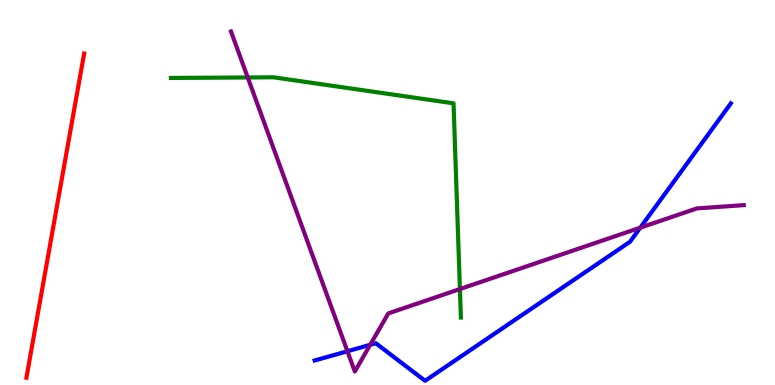[{'lines': ['blue', 'red'], 'intersections': []}, {'lines': ['green', 'red'], 'intersections': []}, {'lines': ['purple', 'red'], 'intersections': []}, {'lines': ['blue', 'green'], 'intersections': []}, {'lines': ['blue', 'purple'], 'intersections': [{'x': 4.48, 'y': 0.877}, {'x': 4.78, 'y': 1.04}, {'x': 8.26, 'y': 4.09}]}, {'lines': ['green', 'purple'], 'intersections': [{'x': 3.2, 'y': 7.99}, {'x': 5.93, 'y': 2.49}]}]